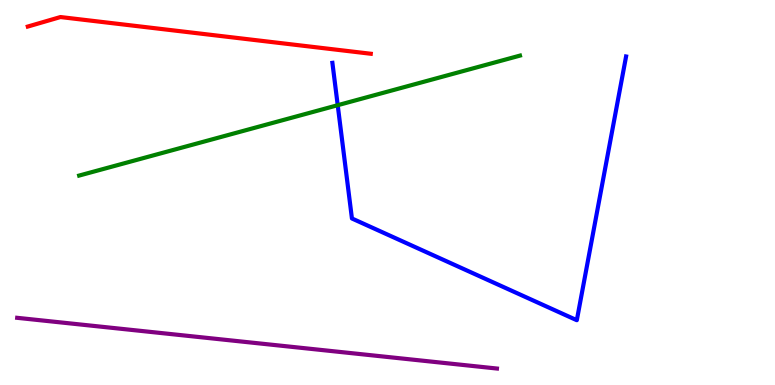[{'lines': ['blue', 'red'], 'intersections': []}, {'lines': ['green', 'red'], 'intersections': []}, {'lines': ['purple', 'red'], 'intersections': []}, {'lines': ['blue', 'green'], 'intersections': [{'x': 4.36, 'y': 7.27}]}, {'lines': ['blue', 'purple'], 'intersections': []}, {'lines': ['green', 'purple'], 'intersections': []}]